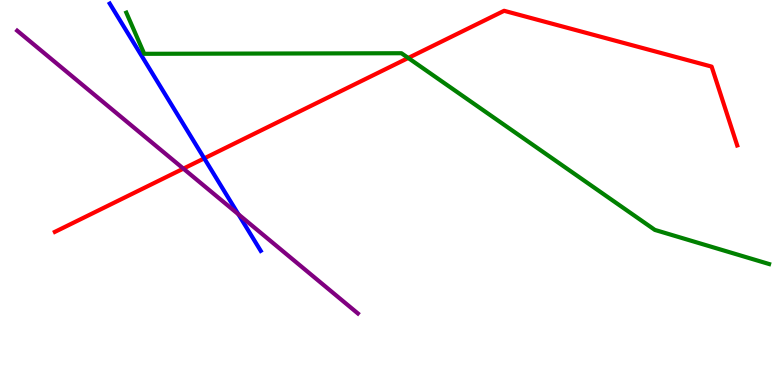[{'lines': ['blue', 'red'], 'intersections': [{'x': 2.64, 'y': 5.89}]}, {'lines': ['green', 'red'], 'intersections': [{'x': 5.27, 'y': 8.49}]}, {'lines': ['purple', 'red'], 'intersections': [{'x': 2.37, 'y': 5.62}]}, {'lines': ['blue', 'green'], 'intersections': []}, {'lines': ['blue', 'purple'], 'intersections': [{'x': 3.08, 'y': 4.43}]}, {'lines': ['green', 'purple'], 'intersections': []}]